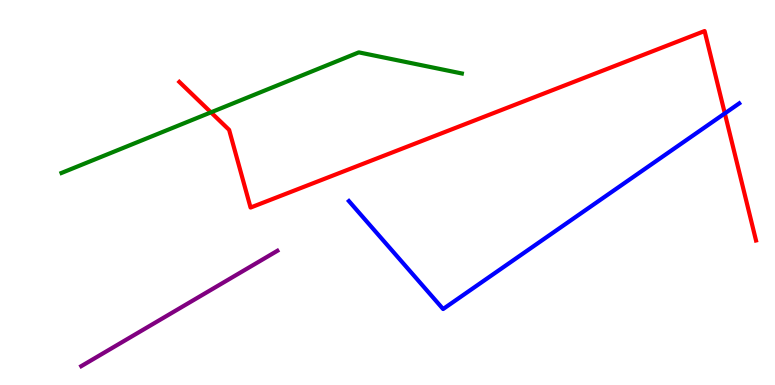[{'lines': ['blue', 'red'], 'intersections': [{'x': 9.35, 'y': 7.05}]}, {'lines': ['green', 'red'], 'intersections': [{'x': 2.72, 'y': 7.08}]}, {'lines': ['purple', 'red'], 'intersections': []}, {'lines': ['blue', 'green'], 'intersections': []}, {'lines': ['blue', 'purple'], 'intersections': []}, {'lines': ['green', 'purple'], 'intersections': []}]